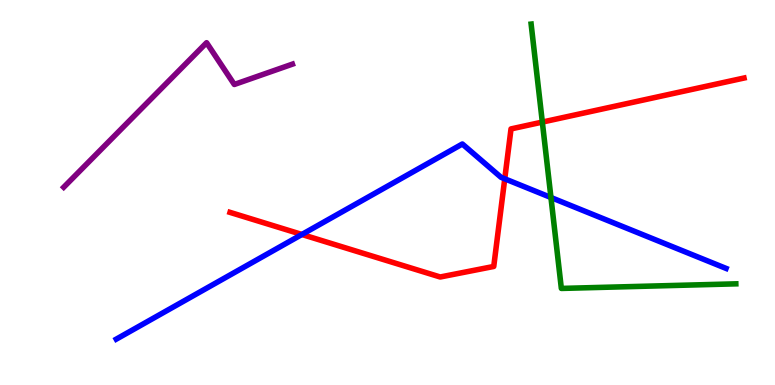[{'lines': ['blue', 'red'], 'intersections': [{'x': 3.9, 'y': 3.91}, {'x': 6.51, 'y': 5.36}]}, {'lines': ['green', 'red'], 'intersections': [{'x': 7.0, 'y': 6.83}]}, {'lines': ['purple', 'red'], 'intersections': []}, {'lines': ['blue', 'green'], 'intersections': [{'x': 7.11, 'y': 4.87}]}, {'lines': ['blue', 'purple'], 'intersections': []}, {'lines': ['green', 'purple'], 'intersections': []}]